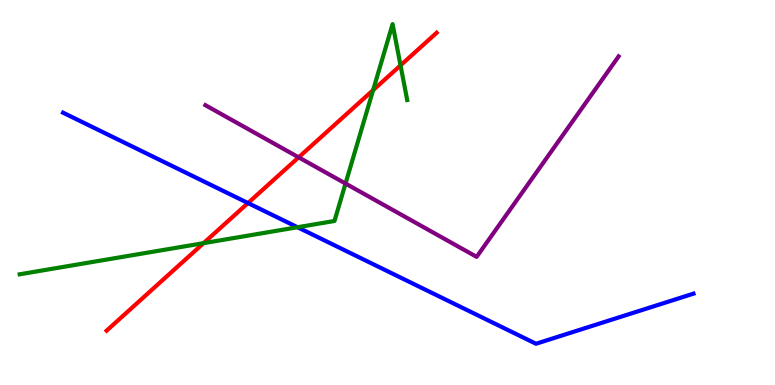[{'lines': ['blue', 'red'], 'intersections': [{'x': 3.2, 'y': 4.73}]}, {'lines': ['green', 'red'], 'intersections': [{'x': 2.63, 'y': 3.68}, {'x': 4.81, 'y': 7.66}, {'x': 5.17, 'y': 8.3}]}, {'lines': ['purple', 'red'], 'intersections': [{'x': 3.85, 'y': 5.91}]}, {'lines': ['blue', 'green'], 'intersections': [{'x': 3.84, 'y': 4.1}]}, {'lines': ['blue', 'purple'], 'intersections': []}, {'lines': ['green', 'purple'], 'intersections': [{'x': 4.46, 'y': 5.23}]}]